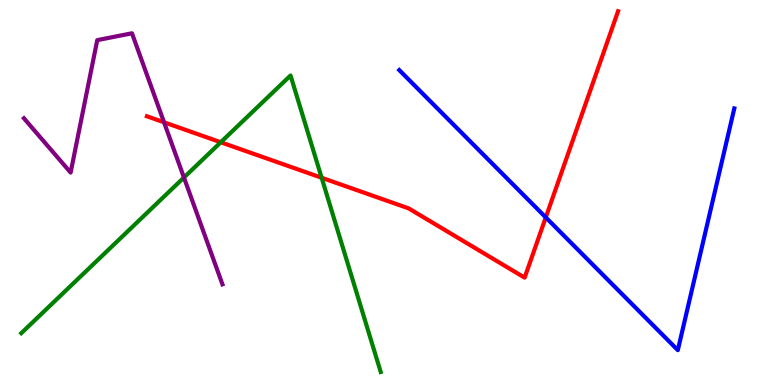[{'lines': ['blue', 'red'], 'intersections': [{'x': 7.04, 'y': 4.35}]}, {'lines': ['green', 'red'], 'intersections': [{'x': 2.85, 'y': 6.3}, {'x': 4.15, 'y': 5.38}]}, {'lines': ['purple', 'red'], 'intersections': [{'x': 2.12, 'y': 6.82}]}, {'lines': ['blue', 'green'], 'intersections': []}, {'lines': ['blue', 'purple'], 'intersections': []}, {'lines': ['green', 'purple'], 'intersections': [{'x': 2.37, 'y': 5.39}]}]